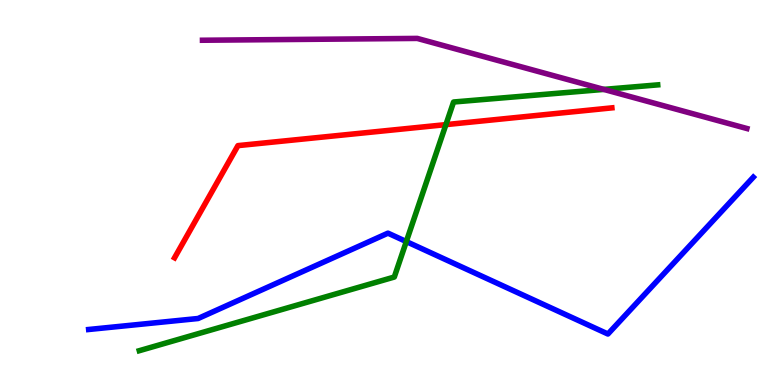[{'lines': ['blue', 'red'], 'intersections': []}, {'lines': ['green', 'red'], 'intersections': [{'x': 5.75, 'y': 6.76}]}, {'lines': ['purple', 'red'], 'intersections': []}, {'lines': ['blue', 'green'], 'intersections': [{'x': 5.24, 'y': 3.73}]}, {'lines': ['blue', 'purple'], 'intersections': []}, {'lines': ['green', 'purple'], 'intersections': [{'x': 7.79, 'y': 7.68}]}]